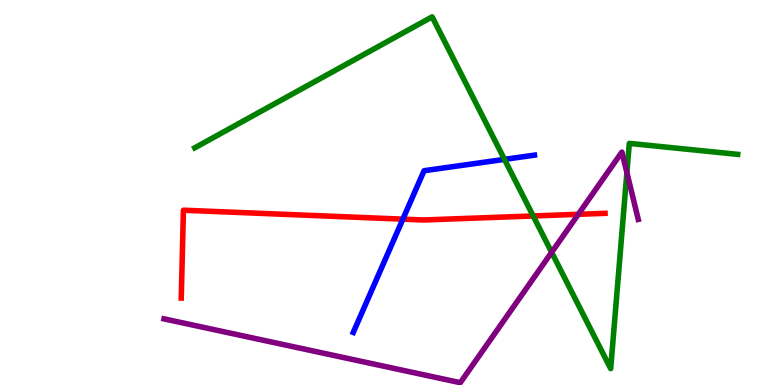[{'lines': ['blue', 'red'], 'intersections': [{'x': 5.2, 'y': 4.31}]}, {'lines': ['green', 'red'], 'intersections': [{'x': 6.88, 'y': 4.39}]}, {'lines': ['purple', 'red'], 'intersections': [{'x': 7.46, 'y': 4.43}]}, {'lines': ['blue', 'green'], 'intersections': [{'x': 6.51, 'y': 5.86}]}, {'lines': ['blue', 'purple'], 'intersections': []}, {'lines': ['green', 'purple'], 'intersections': [{'x': 7.12, 'y': 3.45}, {'x': 8.09, 'y': 5.52}]}]